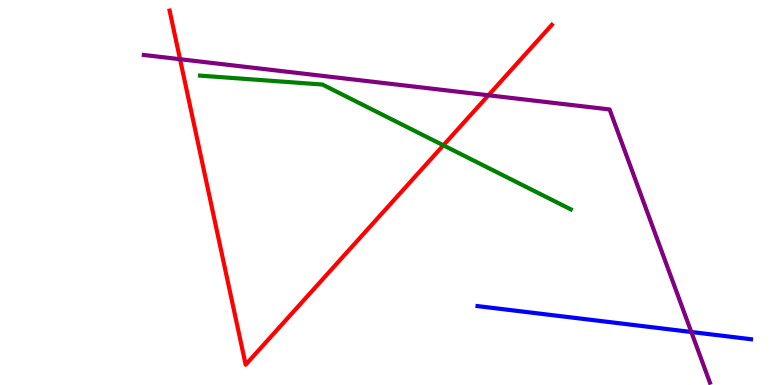[{'lines': ['blue', 'red'], 'intersections': []}, {'lines': ['green', 'red'], 'intersections': [{'x': 5.72, 'y': 6.23}]}, {'lines': ['purple', 'red'], 'intersections': [{'x': 2.32, 'y': 8.46}, {'x': 6.3, 'y': 7.53}]}, {'lines': ['blue', 'green'], 'intersections': []}, {'lines': ['blue', 'purple'], 'intersections': [{'x': 8.92, 'y': 1.38}]}, {'lines': ['green', 'purple'], 'intersections': []}]